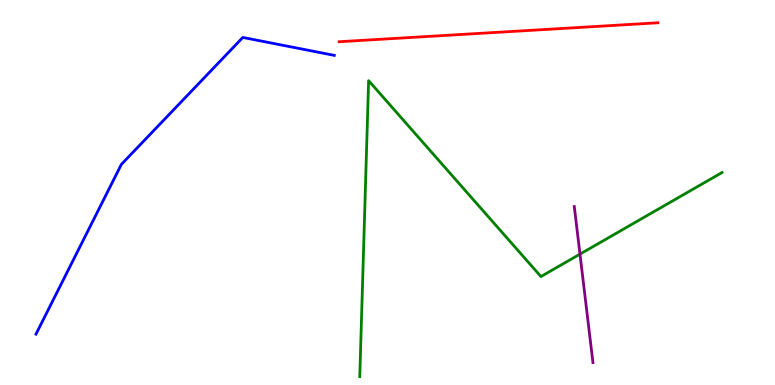[{'lines': ['blue', 'red'], 'intersections': []}, {'lines': ['green', 'red'], 'intersections': []}, {'lines': ['purple', 'red'], 'intersections': []}, {'lines': ['blue', 'green'], 'intersections': []}, {'lines': ['blue', 'purple'], 'intersections': []}, {'lines': ['green', 'purple'], 'intersections': [{'x': 7.48, 'y': 3.4}]}]